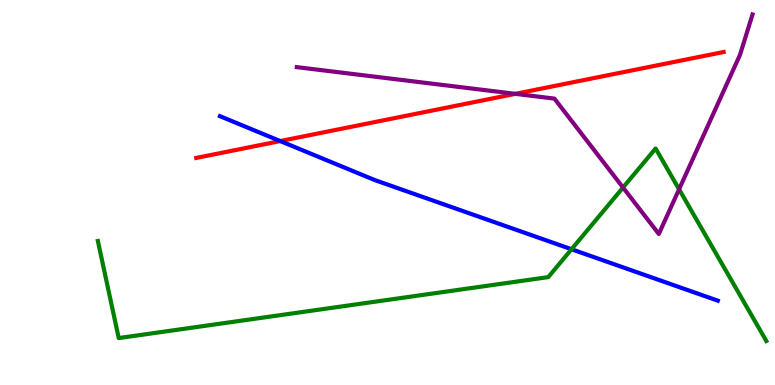[{'lines': ['blue', 'red'], 'intersections': [{'x': 3.62, 'y': 6.34}]}, {'lines': ['green', 'red'], 'intersections': []}, {'lines': ['purple', 'red'], 'intersections': [{'x': 6.65, 'y': 7.56}]}, {'lines': ['blue', 'green'], 'intersections': [{'x': 7.37, 'y': 3.53}]}, {'lines': ['blue', 'purple'], 'intersections': []}, {'lines': ['green', 'purple'], 'intersections': [{'x': 8.04, 'y': 5.13}, {'x': 8.76, 'y': 5.08}]}]